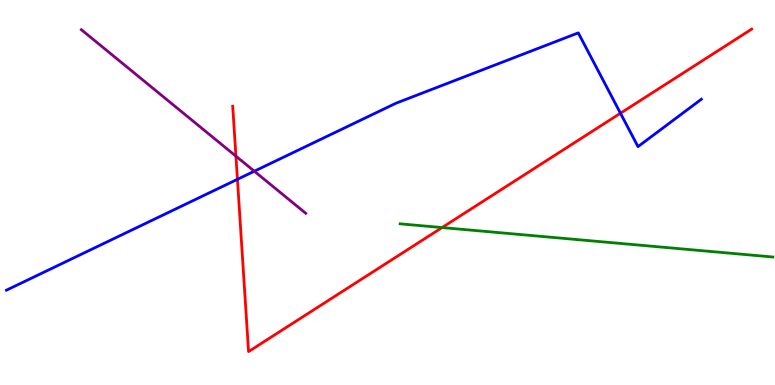[{'lines': ['blue', 'red'], 'intersections': [{'x': 3.06, 'y': 5.34}, {'x': 8.01, 'y': 7.06}]}, {'lines': ['green', 'red'], 'intersections': [{'x': 5.7, 'y': 4.09}]}, {'lines': ['purple', 'red'], 'intersections': [{'x': 3.04, 'y': 5.94}]}, {'lines': ['blue', 'green'], 'intersections': []}, {'lines': ['blue', 'purple'], 'intersections': [{'x': 3.28, 'y': 5.55}]}, {'lines': ['green', 'purple'], 'intersections': []}]